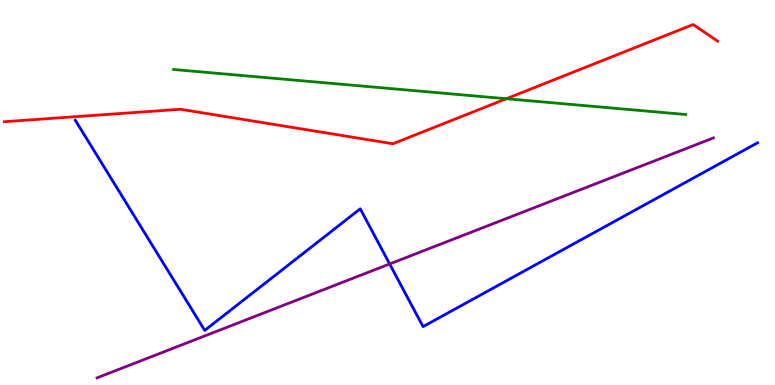[{'lines': ['blue', 'red'], 'intersections': []}, {'lines': ['green', 'red'], 'intersections': [{'x': 6.53, 'y': 7.44}]}, {'lines': ['purple', 'red'], 'intersections': []}, {'lines': ['blue', 'green'], 'intersections': []}, {'lines': ['blue', 'purple'], 'intersections': [{'x': 5.03, 'y': 3.14}]}, {'lines': ['green', 'purple'], 'intersections': []}]